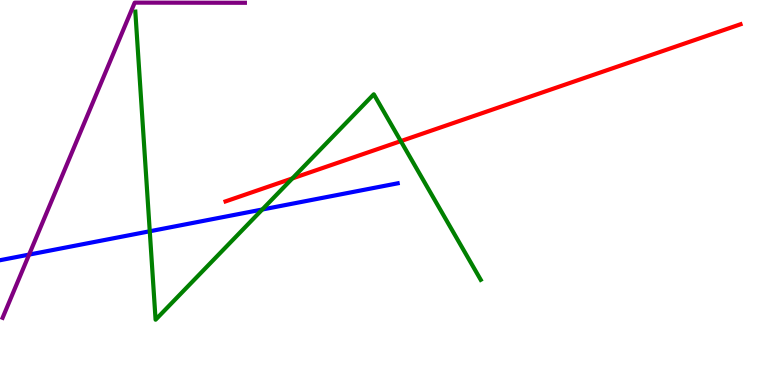[{'lines': ['blue', 'red'], 'intersections': []}, {'lines': ['green', 'red'], 'intersections': [{'x': 3.77, 'y': 5.37}, {'x': 5.17, 'y': 6.33}]}, {'lines': ['purple', 'red'], 'intersections': []}, {'lines': ['blue', 'green'], 'intersections': [{'x': 1.93, 'y': 3.99}, {'x': 3.38, 'y': 4.56}]}, {'lines': ['blue', 'purple'], 'intersections': [{'x': 0.375, 'y': 3.39}]}, {'lines': ['green', 'purple'], 'intersections': []}]